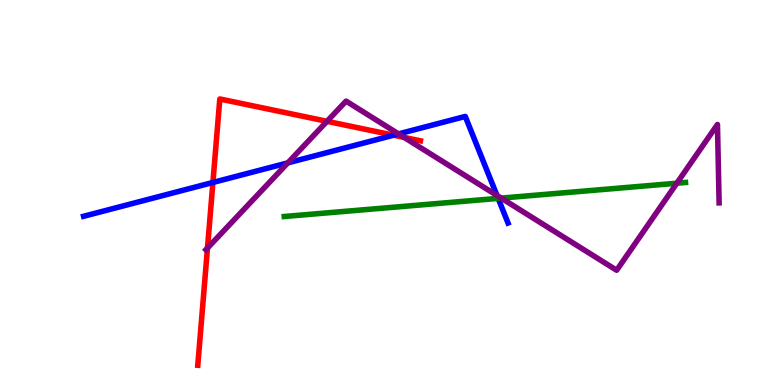[{'lines': ['blue', 'red'], 'intersections': [{'x': 2.75, 'y': 5.26}, {'x': 5.08, 'y': 6.49}]}, {'lines': ['green', 'red'], 'intersections': []}, {'lines': ['purple', 'red'], 'intersections': [{'x': 2.68, 'y': 3.56}, {'x': 4.22, 'y': 6.85}, {'x': 5.21, 'y': 6.43}]}, {'lines': ['blue', 'green'], 'intersections': [{'x': 6.43, 'y': 4.85}]}, {'lines': ['blue', 'purple'], 'intersections': [{'x': 3.71, 'y': 5.77}, {'x': 5.14, 'y': 6.52}, {'x': 6.41, 'y': 4.92}]}, {'lines': ['green', 'purple'], 'intersections': [{'x': 6.47, 'y': 4.85}, {'x': 8.73, 'y': 5.24}]}]